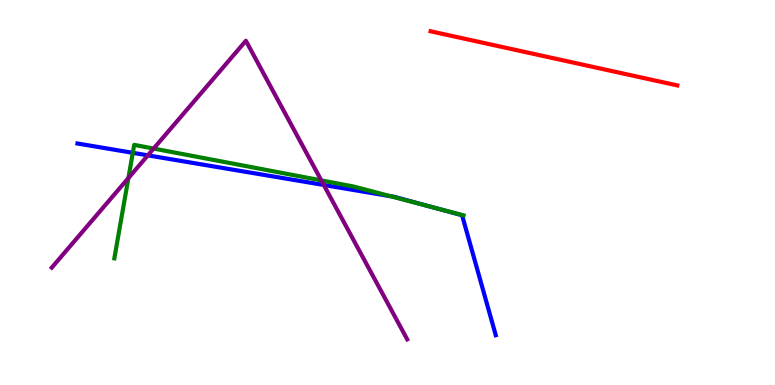[{'lines': ['blue', 'red'], 'intersections': []}, {'lines': ['green', 'red'], 'intersections': []}, {'lines': ['purple', 'red'], 'intersections': []}, {'lines': ['blue', 'green'], 'intersections': [{'x': 1.71, 'y': 6.03}, {'x': 5.04, 'y': 4.9}, {'x': 5.59, 'y': 4.61}]}, {'lines': ['blue', 'purple'], 'intersections': [{'x': 1.91, 'y': 5.96}, {'x': 4.18, 'y': 5.2}]}, {'lines': ['green', 'purple'], 'intersections': [{'x': 1.66, 'y': 5.37}, {'x': 1.98, 'y': 6.14}, {'x': 4.15, 'y': 5.31}]}]